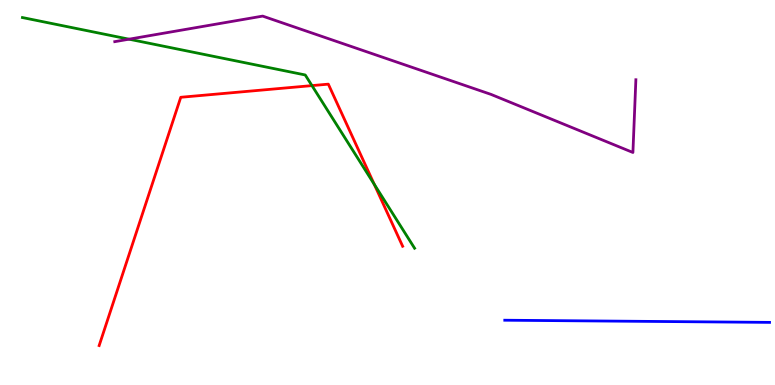[{'lines': ['blue', 'red'], 'intersections': []}, {'lines': ['green', 'red'], 'intersections': [{'x': 4.03, 'y': 7.78}, {'x': 4.83, 'y': 5.21}]}, {'lines': ['purple', 'red'], 'intersections': []}, {'lines': ['blue', 'green'], 'intersections': []}, {'lines': ['blue', 'purple'], 'intersections': []}, {'lines': ['green', 'purple'], 'intersections': [{'x': 1.66, 'y': 8.98}]}]